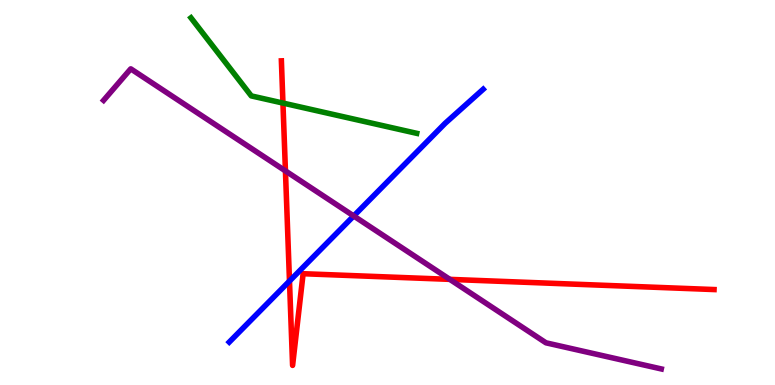[{'lines': ['blue', 'red'], 'intersections': [{'x': 3.74, 'y': 2.7}]}, {'lines': ['green', 'red'], 'intersections': [{'x': 3.65, 'y': 7.32}]}, {'lines': ['purple', 'red'], 'intersections': [{'x': 3.68, 'y': 5.56}, {'x': 5.8, 'y': 2.74}]}, {'lines': ['blue', 'green'], 'intersections': []}, {'lines': ['blue', 'purple'], 'intersections': [{'x': 4.56, 'y': 4.39}]}, {'lines': ['green', 'purple'], 'intersections': []}]